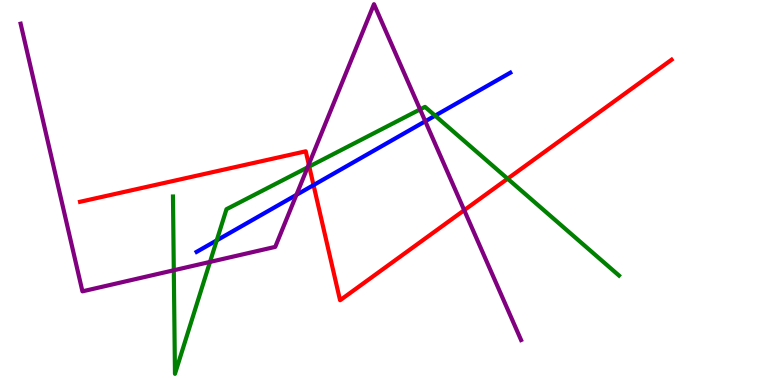[{'lines': ['blue', 'red'], 'intersections': [{'x': 4.05, 'y': 5.19}]}, {'lines': ['green', 'red'], 'intersections': [{'x': 3.99, 'y': 5.67}, {'x': 6.55, 'y': 5.36}]}, {'lines': ['purple', 'red'], 'intersections': [{'x': 3.98, 'y': 5.73}, {'x': 5.99, 'y': 4.54}]}, {'lines': ['blue', 'green'], 'intersections': [{'x': 2.8, 'y': 3.76}, {'x': 5.61, 'y': 7.0}]}, {'lines': ['blue', 'purple'], 'intersections': [{'x': 3.82, 'y': 4.94}, {'x': 5.49, 'y': 6.85}]}, {'lines': ['green', 'purple'], 'intersections': [{'x': 2.24, 'y': 2.98}, {'x': 2.71, 'y': 3.2}, {'x': 3.97, 'y': 5.65}, {'x': 5.42, 'y': 7.16}]}]